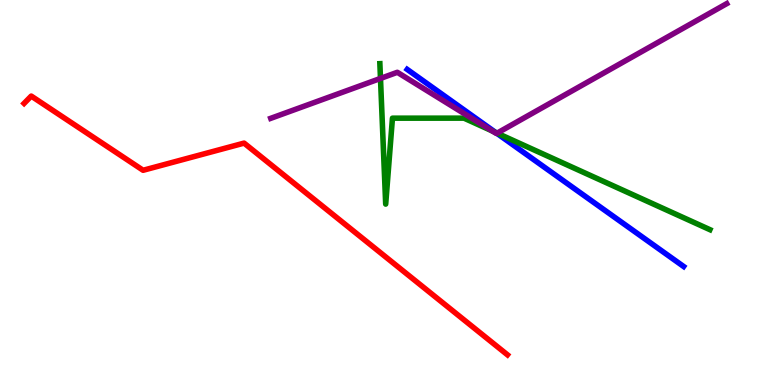[{'lines': ['blue', 'red'], 'intersections': []}, {'lines': ['green', 'red'], 'intersections': []}, {'lines': ['purple', 'red'], 'intersections': []}, {'lines': ['blue', 'green'], 'intersections': [{'x': 6.4, 'y': 6.56}]}, {'lines': ['blue', 'purple'], 'intersections': [{'x': 6.41, 'y': 6.54}]}, {'lines': ['green', 'purple'], 'intersections': [{'x': 4.91, 'y': 7.96}, {'x': 6.35, 'y': 6.6}, {'x': 6.41, 'y': 6.54}]}]